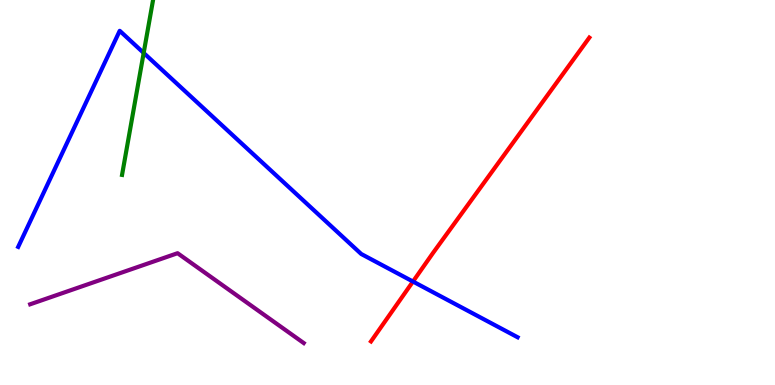[{'lines': ['blue', 'red'], 'intersections': [{'x': 5.33, 'y': 2.69}]}, {'lines': ['green', 'red'], 'intersections': []}, {'lines': ['purple', 'red'], 'intersections': []}, {'lines': ['blue', 'green'], 'intersections': [{'x': 1.85, 'y': 8.62}]}, {'lines': ['blue', 'purple'], 'intersections': []}, {'lines': ['green', 'purple'], 'intersections': []}]